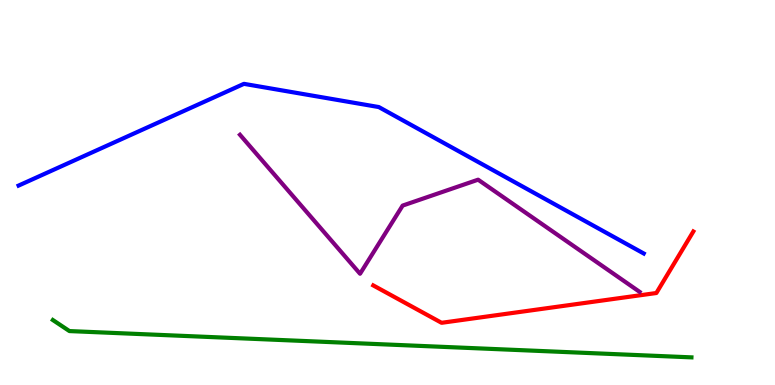[{'lines': ['blue', 'red'], 'intersections': []}, {'lines': ['green', 'red'], 'intersections': []}, {'lines': ['purple', 'red'], 'intersections': []}, {'lines': ['blue', 'green'], 'intersections': []}, {'lines': ['blue', 'purple'], 'intersections': []}, {'lines': ['green', 'purple'], 'intersections': []}]